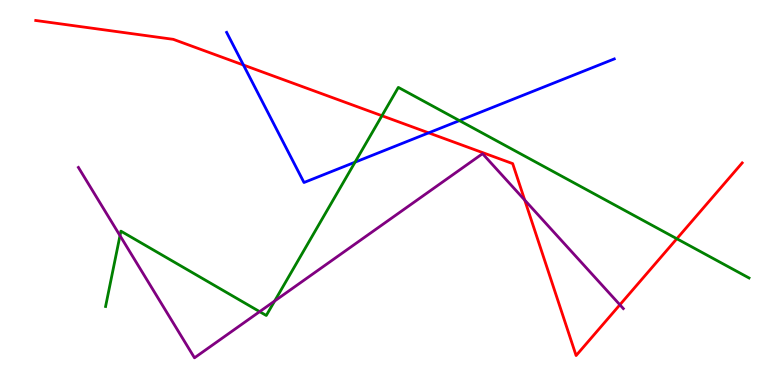[{'lines': ['blue', 'red'], 'intersections': [{'x': 3.14, 'y': 8.31}, {'x': 5.53, 'y': 6.55}]}, {'lines': ['green', 'red'], 'intersections': [{'x': 4.93, 'y': 6.99}, {'x': 8.73, 'y': 3.8}]}, {'lines': ['purple', 'red'], 'intersections': [{'x': 6.77, 'y': 4.8}, {'x': 8.0, 'y': 2.08}]}, {'lines': ['blue', 'green'], 'intersections': [{'x': 4.58, 'y': 5.79}, {'x': 5.93, 'y': 6.87}]}, {'lines': ['blue', 'purple'], 'intersections': []}, {'lines': ['green', 'purple'], 'intersections': [{'x': 1.55, 'y': 3.88}, {'x': 3.35, 'y': 1.91}, {'x': 3.54, 'y': 2.18}]}]